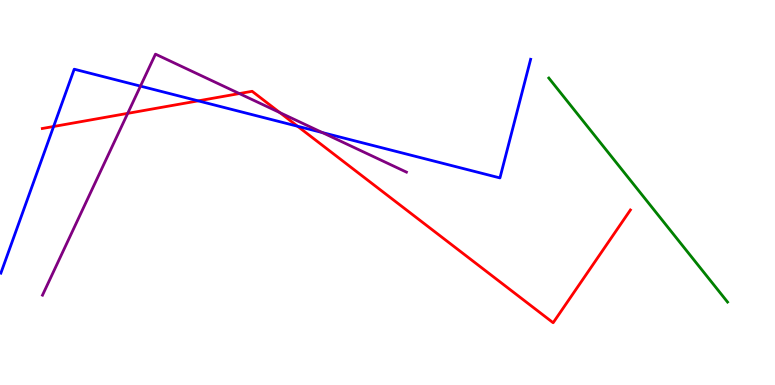[{'lines': ['blue', 'red'], 'intersections': [{'x': 0.692, 'y': 6.71}, {'x': 2.56, 'y': 7.38}, {'x': 3.84, 'y': 6.72}]}, {'lines': ['green', 'red'], 'intersections': []}, {'lines': ['purple', 'red'], 'intersections': [{'x': 1.65, 'y': 7.06}, {'x': 3.09, 'y': 7.57}, {'x': 3.61, 'y': 7.08}]}, {'lines': ['blue', 'green'], 'intersections': []}, {'lines': ['blue', 'purple'], 'intersections': [{'x': 1.81, 'y': 7.76}, {'x': 4.16, 'y': 6.56}]}, {'lines': ['green', 'purple'], 'intersections': []}]